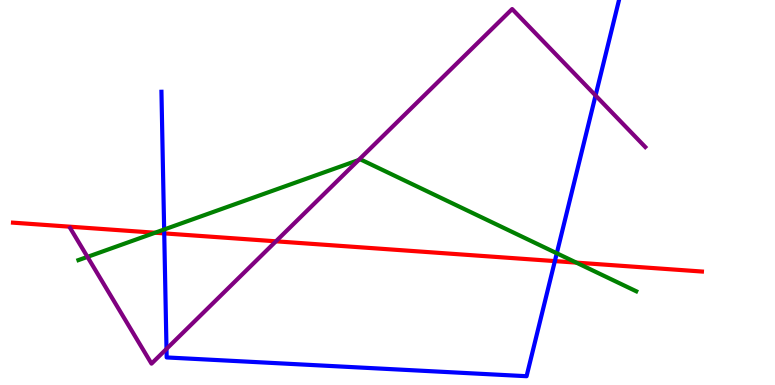[{'lines': ['blue', 'red'], 'intersections': [{'x': 2.12, 'y': 3.94}, {'x': 7.16, 'y': 3.22}]}, {'lines': ['green', 'red'], 'intersections': [{'x': 2.0, 'y': 3.95}, {'x': 7.44, 'y': 3.18}]}, {'lines': ['purple', 'red'], 'intersections': [{'x': 3.56, 'y': 3.73}]}, {'lines': ['blue', 'green'], 'intersections': [{'x': 2.12, 'y': 4.04}, {'x': 7.18, 'y': 3.42}]}, {'lines': ['blue', 'purple'], 'intersections': [{'x': 2.15, 'y': 0.937}, {'x': 7.68, 'y': 7.52}]}, {'lines': ['green', 'purple'], 'intersections': [{'x': 1.13, 'y': 3.33}, {'x': 4.63, 'y': 5.84}]}]